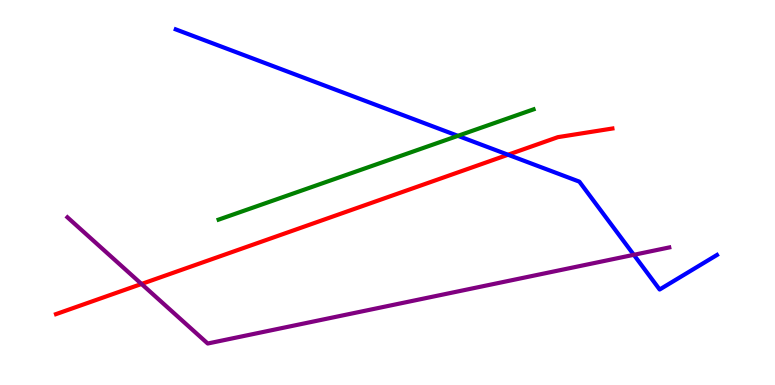[{'lines': ['blue', 'red'], 'intersections': [{'x': 6.56, 'y': 5.98}]}, {'lines': ['green', 'red'], 'intersections': []}, {'lines': ['purple', 'red'], 'intersections': [{'x': 1.83, 'y': 2.62}]}, {'lines': ['blue', 'green'], 'intersections': [{'x': 5.91, 'y': 6.47}]}, {'lines': ['blue', 'purple'], 'intersections': [{'x': 8.18, 'y': 3.38}]}, {'lines': ['green', 'purple'], 'intersections': []}]